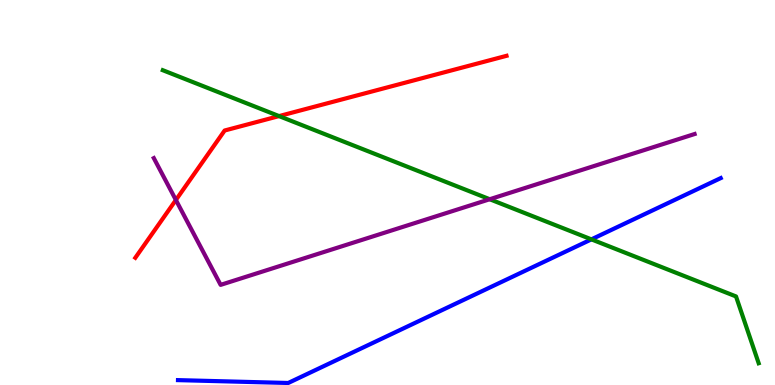[{'lines': ['blue', 'red'], 'intersections': []}, {'lines': ['green', 'red'], 'intersections': [{'x': 3.6, 'y': 6.98}]}, {'lines': ['purple', 'red'], 'intersections': [{'x': 2.27, 'y': 4.81}]}, {'lines': ['blue', 'green'], 'intersections': [{'x': 7.63, 'y': 3.78}]}, {'lines': ['blue', 'purple'], 'intersections': []}, {'lines': ['green', 'purple'], 'intersections': [{'x': 6.32, 'y': 4.83}]}]